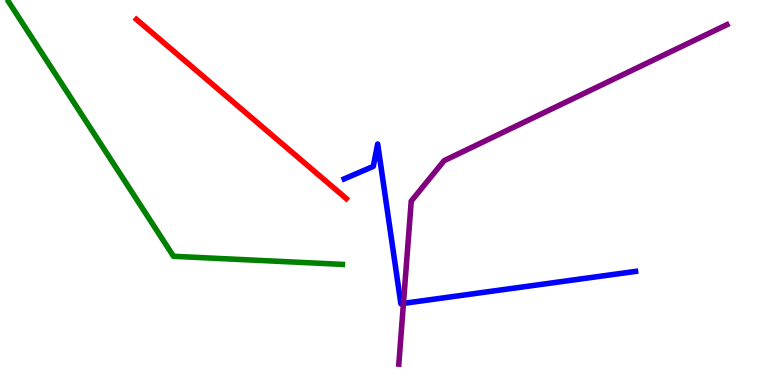[{'lines': ['blue', 'red'], 'intersections': []}, {'lines': ['green', 'red'], 'intersections': []}, {'lines': ['purple', 'red'], 'intersections': []}, {'lines': ['blue', 'green'], 'intersections': []}, {'lines': ['blue', 'purple'], 'intersections': [{'x': 5.21, 'y': 2.12}]}, {'lines': ['green', 'purple'], 'intersections': []}]